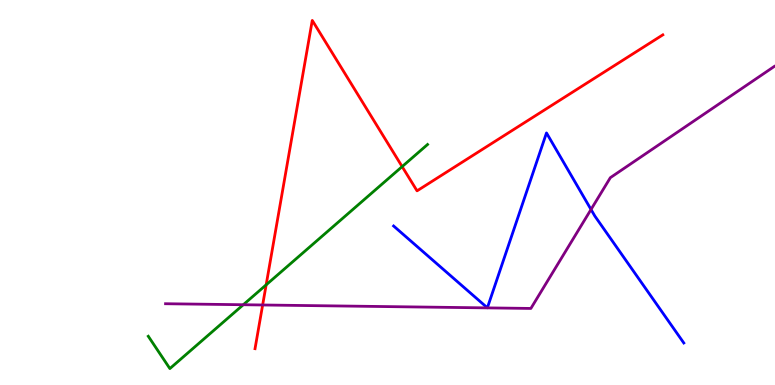[{'lines': ['blue', 'red'], 'intersections': []}, {'lines': ['green', 'red'], 'intersections': [{'x': 3.43, 'y': 2.6}, {'x': 5.19, 'y': 5.67}]}, {'lines': ['purple', 'red'], 'intersections': [{'x': 3.39, 'y': 2.08}]}, {'lines': ['blue', 'green'], 'intersections': []}, {'lines': ['blue', 'purple'], 'intersections': [{'x': 7.63, 'y': 4.56}]}, {'lines': ['green', 'purple'], 'intersections': [{'x': 3.14, 'y': 2.08}]}]